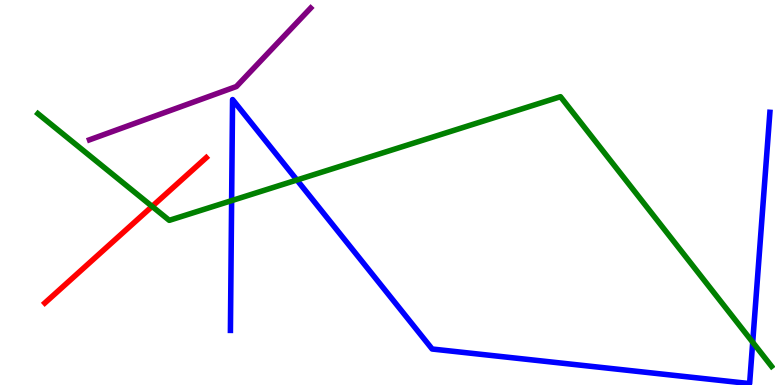[{'lines': ['blue', 'red'], 'intersections': []}, {'lines': ['green', 'red'], 'intersections': [{'x': 1.96, 'y': 4.64}]}, {'lines': ['purple', 'red'], 'intersections': []}, {'lines': ['blue', 'green'], 'intersections': [{'x': 2.99, 'y': 4.79}, {'x': 3.83, 'y': 5.32}, {'x': 9.71, 'y': 1.11}]}, {'lines': ['blue', 'purple'], 'intersections': []}, {'lines': ['green', 'purple'], 'intersections': []}]